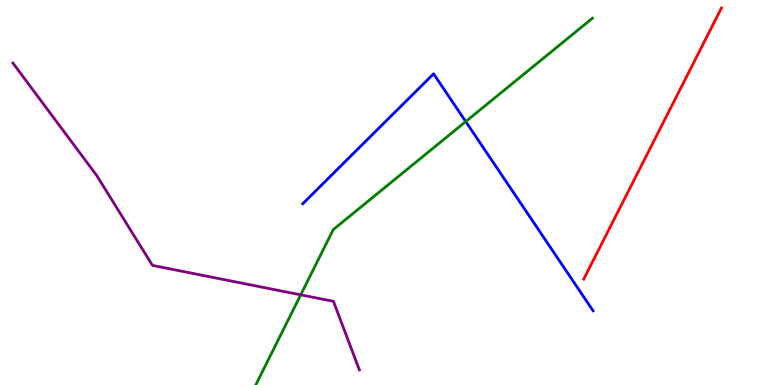[{'lines': ['blue', 'red'], 'intersections': []}, {'lines': ['green', 'red'], 'intersections': []}, {'lines': ['purple', 'red'], 'intersections': []}, {'lines': ['blue', 'green'], 'intersections': [{'x': 6.01, 'y': 6.84}]}, {'lines': ['blue', 'purple'], 'intersections': []}, {'lines': ['green', 'purple'], 'intersections': [{'x': 3.88, 'y': 2.34}]}]